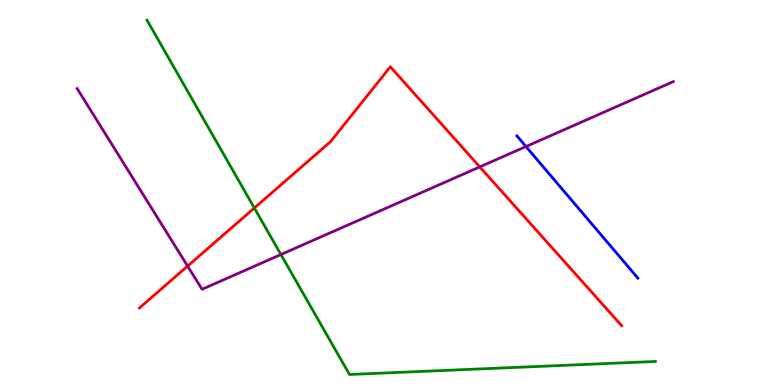[{'lines': ['blue', 'red'], 'intersections': []}, {'lines': ['green', 'red'], 'intersections': [{'x': 3.28, 'y': 4.6}]}, {'lines': ['purple', 'red'], 'intersections': [{'x': 2.42, 'y': 3.09}, {'x': 6.19, 'y': 5.66}]}, {'lines': ['blue', 'green'], 'intersections': []}, {'lines': ['blue', 'purple'], 'intersections': [{'x': 6.79, 'y': 6.19}]}, {'lines': ['green', 'purple'], 'intersections': [{'x': 3.62, 'y': 3.39}]}]